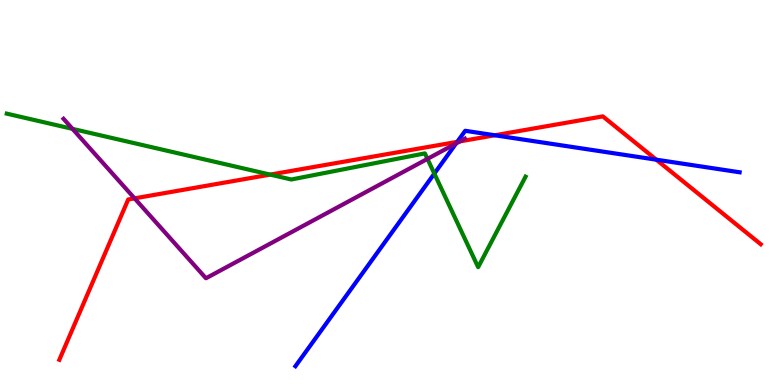[{'lines': ['blue', 'red'], 'intersections': [{'x': 5.9, 'y': 6.32}, {'x': 6.39, 'y': 6.49}, {'x': 8.47, 'y': 5.85}]}, {'lines': ['green', 'red'], 'intersections': [{'x': 3.49, 'y': 5.46}]}, {'lines': ['purple', 'red'], 'intersections': [{'x': 1.74, 'y': 4.85}, {'x': 5.93, 'y': 6.33}]}, {'lines': ['blue', 'green'], 'intersections': [{'x': 5.6, 'y': 5.49}]}, {'lines': ['blue', 'purple'], 'intersections': [{'x': 5.89, 'y': 6.27}]}, {'lines': ['green', 'purple'], 'intersections': [{'x': 0.935, 'y': 6.65}, {'x': 5.52, 'y': 5.87}]}]